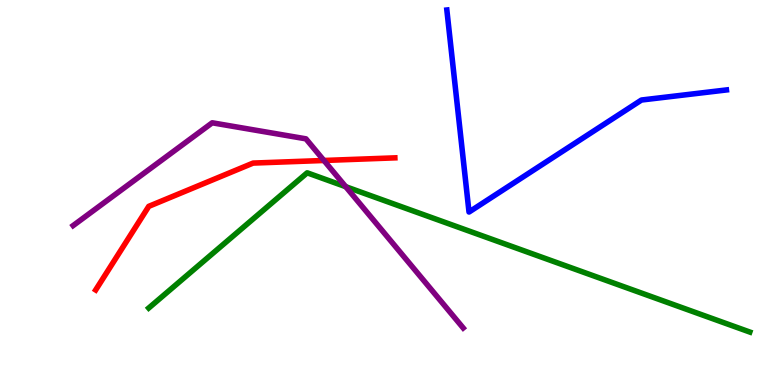[{'lines': ['blue', 'red'], 'intersections': []}, {'lines': ['green', 'red'], 'intersections': []}, {'lines': ['purple', 'red'], 'intersections': [{'x': 4.18, 'y': 5.83}]}, {'lines': ['blue', 'green'], 'intersections': []}, {'lines': ['blue', 'purple'], 'intersections': []}, {'lines': ['green', 'purple'], 'intersections': [{'x': 4.46, 'y': 5.15}]}]